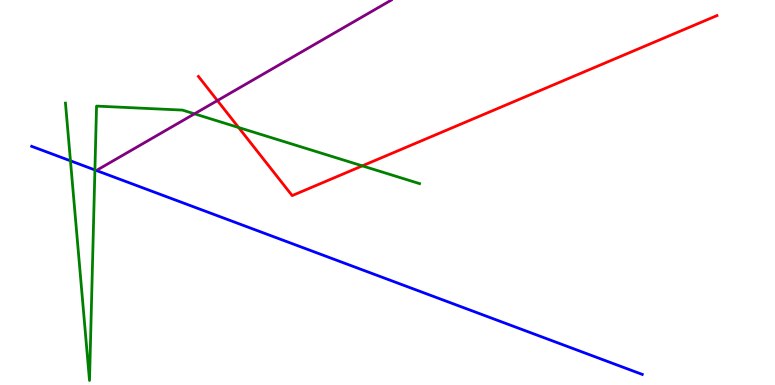[{'lines': ['blue', 'red'], 'intersections': []}, {'lines': ['green', 'red'], 'intersections': [{'x': 3.08, 'y': 6.69}, {'x': 4.68, 'y': 5.69}]}, {'lines': ['purple', 'red'], 'intersections': [{'x': 2.81, 'y': 7.39}]}, {'lines': ['blue', 'green'], 'intersections': [{'x': 0.909, 'y': 5.82}, {'x': 1.22, 'y': 5.59}]}, {'lines': ['blue', 'purple'], 'intersections': []}, {'lines': ['green', 'purple'], 'intersections': [{'x': 2.51, 'y': 7.04}]}]